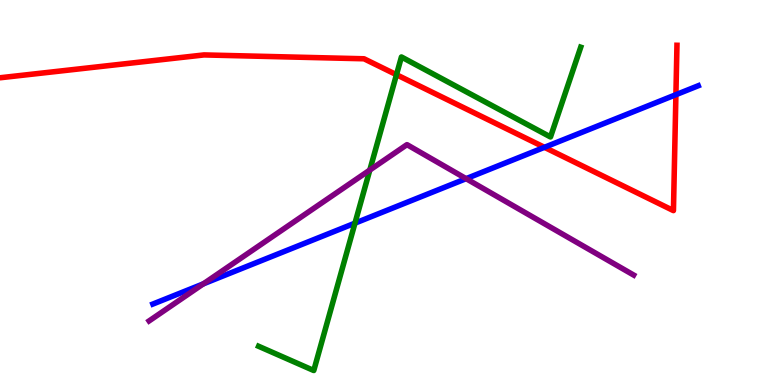[{'lines': ['blue', 'red'], 'intersections': [{'x': 7.03, 'y': 6.17}, {'x': 8.72, 'y': 7.54}]}, {'lines': ['green', 'red'], 'intersections': [{'x': 5.12, 'y': 8.06}]}, {'lines': ['purple', 'red'], 'intersections': []}, {'lines': ['blue', 'green'], 'intersections': [{'x': 4.58, 'y': 4.2}]}, {'lines': ['blue', 'purple'], 'intersections': [{'x': 2.62, 'y': 2.63}, {'x': 6.01, 'y': 5.36}]}, {'lines': ['green', 'purple'], 'intersections': [{'x': 4.77, 'y': 5.58}]}]